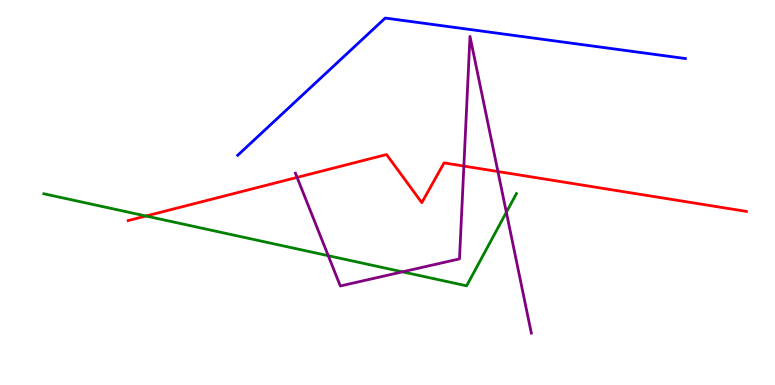[{'lines': ['blue', 'red'], 'intersections': []}, {'lines': ['green', 'red'], 'intersections': [{'x': 1.88, 'y': 4.39}]}, {'lines': ['purple', 'red'], 'intersections': [{'x': 3.83, 'y': 5.39}, {'x': 5.99, 'y': 5.69}, {'x': 6.42, 'y': 5.54}]}, {'lines': ['blue', 'green'], 'intersections': []}, {'lines': ['blue', 'purple'], 'intersections': []}, {'lines': ['green', 'purple'], 'intersections': [{'x': 4.24, 'y': 3.36}, {'x': 5.19, 'y': 2.94}, {'x': 6.53, 'y': 4.49}]}]